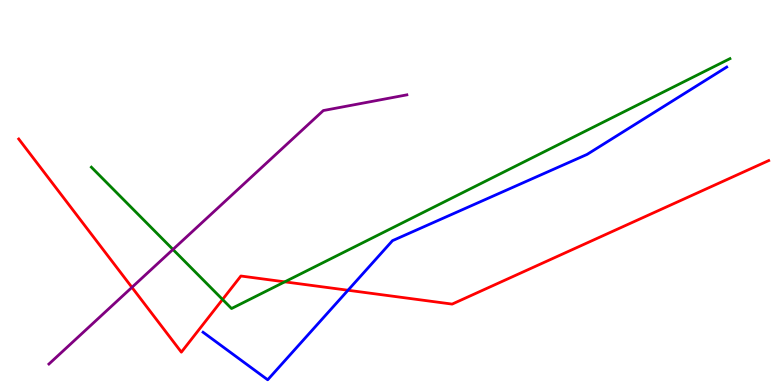[{'lines': ['blue', 'red'], 'intersections': [{'x': 4.49, 'y': 2.46}]}, {'lines': ['green', 'red'], 'intersections': [{'x': 2.87, 'y': 2.22}, {'x': 3.67, 'y': 2.68}]}, {'lines': ['purple', 'red'], 'intersections': [{'x': 1.7, 'y': 2.54}]}, {'lines': ['blue', 'green'], 'intersections': []}, {'lines': ['blue', 'purple'], 'intersections': []}, {'lines': ['green', 'purple'], 'intersections': [{'x': 2.23, 'y': 3.52}]}]